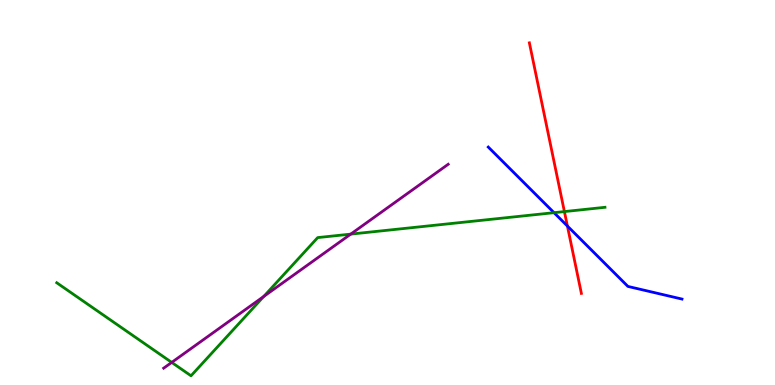[{'lines': ['blue', 'red'], 'intersections': [{'x': 7.32, 'y': 4.13}]}, {'lines': ['green', 'red'], 'intersections': [{'x': 7.28, 'y': 4.5}]}, {'lines': ['purple', 'red'], 'intersections': []}, {'lines': ['blue', 'green'], 'intersections': [{'x': 7.15, 'y': 4.48}]}, {'lines': ['blue', 'purple'], 'intersections': []}, {'lines': ['green', 'purple'], 'intersections': [{'x': 2.22, 'y': 0.587}, {'x': 3.4, 'y': 2.3}, {'x': 4.53, 'y': 3.92}]}]